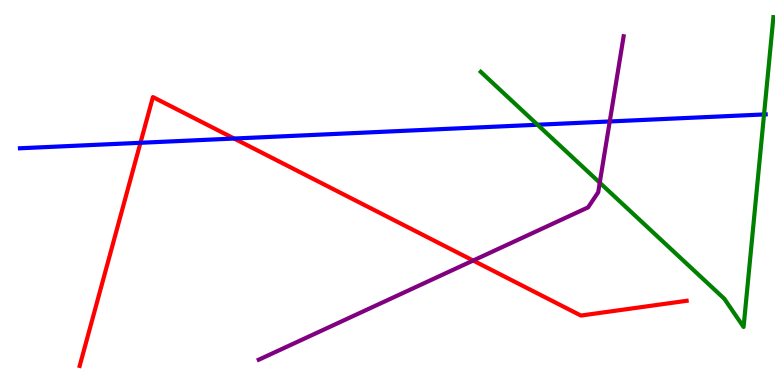[{'lines': ['blue', 'red'], 'intersections': [{'x': 1.81, 'y': 6.29}, {'x': 3.02, 'y': 6.4}]}, {'lines': ['green', 'red'], 'intersections': []}, {'lines': ['purple', 'red'], 'intersections': [{'x': 6.11, 'y': 3.23}]}, {'lines': ['blue', 'green'], 'intersections': [{'x': 6.94, 'y': 6.76}, {'x': 9.86, 'y': 7.03}]}, {'lines': ['blue', 'purple'], 'intersections': [{'x': 7.87, 'y': 6.85}]}, {'lines': ['green', 'purple'], 'intersections': [{'x': 7.74, 'y': 5.25}]}]